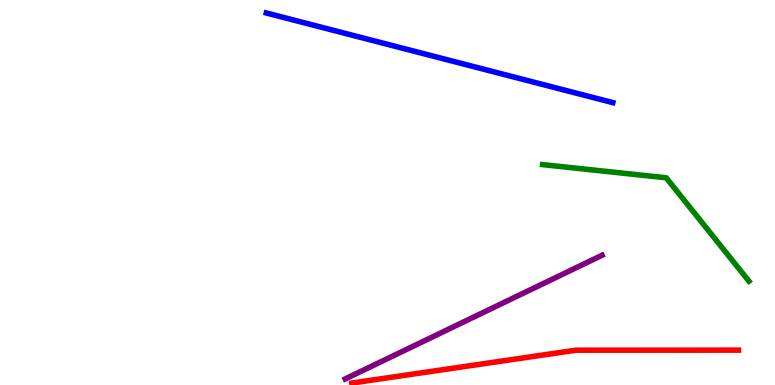[{'lines': ['blue', 'red'], 'intersections': []}, {'lines': ['green', 'red'], 'intersections': []}, {'lines': ['purple', 'red'], 'intersections': []}, {'lines': ['blue', 'green'], 'intersections': []}, {'lines': ['blue', 'purple'], 'intersections': []}, {'lines': ['green', 'purple'], 'intersections': []}]